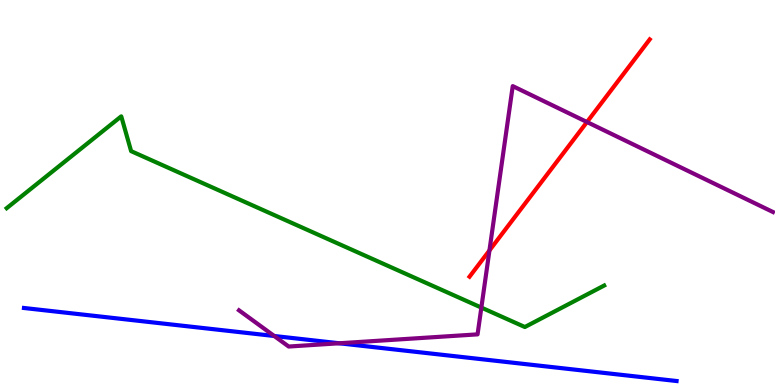[{'lines': ['blue', 'red'], 'intersections': []}, {'lines': ['green', 'red'], 'intersections': []}, {'lines': ['purple', 'red'], 'intersections': [{'x': 6.32, 'y': 3.49}, {'x': 7.57, 'y': 6.83}]}, {'lines': ['blue', 'green'], 'intersections': []}, {'lines': ['blue', 'purple'], 'intersections': [{'x': 3.54, 'y': 1.27}, {'x': 4.38, 'y': 1.08}]}, {'lines': ['green', 'purple'], 'intersections': [{'x': 6.21, 'y': 2.01}]}]